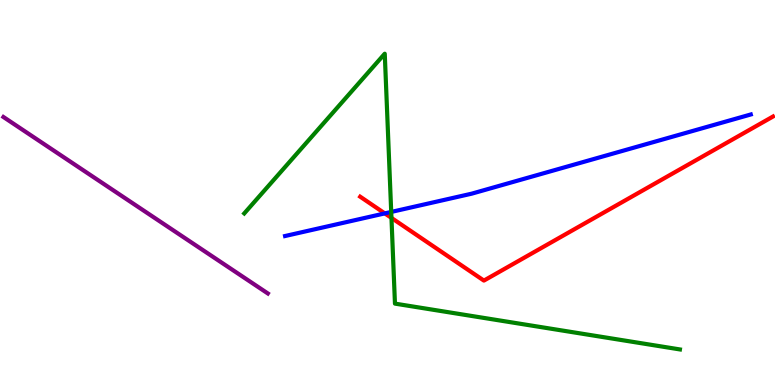[{'lines': ['blue', 'red'], 'intersections': [{'x': 4.97, 'y': 4.46}]}, {'lines': ['green', 'red'], 'intersections': [{'x': 5.05, 'y': 4.34}]}, {'lines': ['purple', 'red'], 'intersections': []}, {'lines': ['blue', 'green'], 'intersections': [{'x': 5.05, 'y': 4.5}]}, {'lines': ['blue', 'purple'], 'intersections': []}, {'lines': ['green', 'purple'], 'intersections': []}]